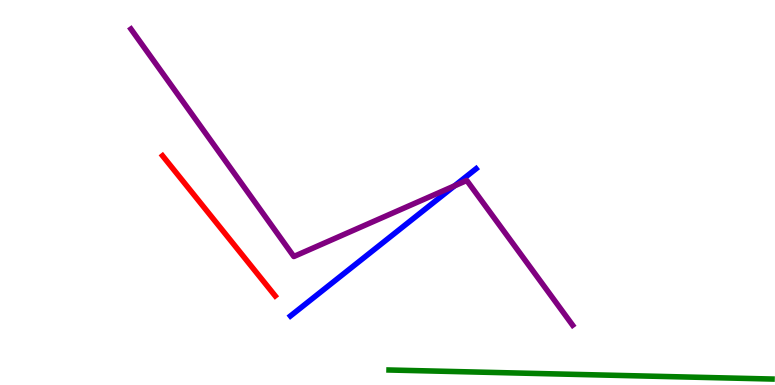[{'lines': ['blue', 'red'], 'intersections': []}, {'lines': ['green', 'red'], 'intersections': []}, {'lines': ['purple', 'red'], 'intersections': []}, {'lines': ['blue', 'green'], 'intersections': []}, {'lines': ['blue', 'purple'], 'intersections': [{'x': 5.87, 'y': 5.17}]}, {'lines': ['green', 'purple'], 'intersections': []}]